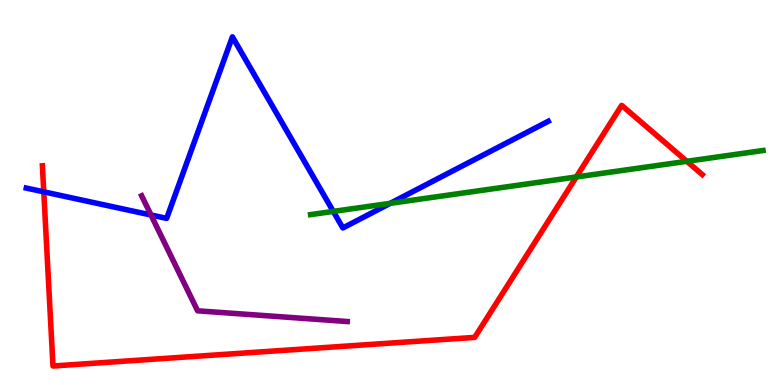[{'lines': ['blue', 'red'], 'intersections': [{'x': 0.565, 'y': 5.02}]}, {'lines': ['green', 'red'], 'intersections': [{'x': 7.44, 'y': 5.4}, {'x': 8.86, 'y': 5.81}]}, {'lines': ['purple', 'red'], 'intersections': []}, {'lines': ['blue', 'green'], 'intersections': [{'x': 4.3, 'y': 4.51}, {'x': 5.04, 'y': 4.72}]}, {'lines': ['blue', 'purple'], 'intersections': [{'x': 1.95, 'y': 4.42}]}, {'lines': ['green', 'purple'], 'intersections': []}]